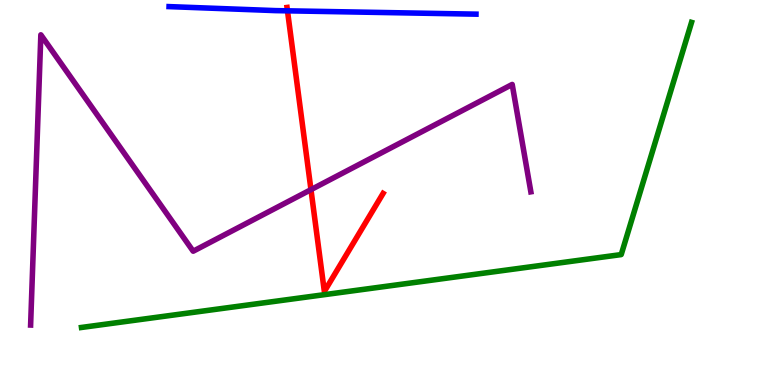[{'lines': ['blue', 'red'], 'intersections': [{'x': 3.71, 'y': 9.72}]}, {'lines': ['green', 'red'], 'intersections': []}, {'lines': ['purple', 'red'], 'intersections': [{'x': 4.01, 'y': 5.07}]}, {'lines': ['blue', 'green'], 'intersections': []}, {'lines': ['blue', 'purple'], 'intersections': []}, {'lines': ['green', 'purple'], 'intersections': []}]